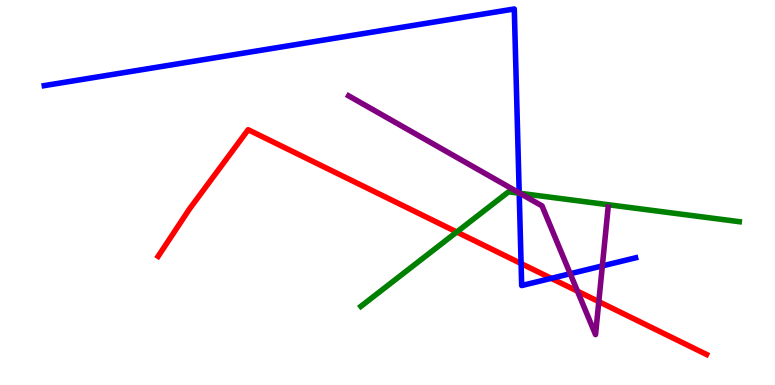[{'lines': ['blue', 'red'], 'intersections': [{'x': 6.72, 'y': 3.15}, {'x': 7.11, 'y': 2.77}]}, {'lines': ['green', 'red'], 'intersections': [{'x': 5.89, 'y': 3.97}]}, {'lines': ['purple', 'red'], 'intersections': [{'x': 7.45, 'y': 2.44}, {'x': 7.73, 'y': 2.17}]}, {'lines': ['blue', 'green'], 'intersections': [{'x': 6.7, 'y': 4.98}]}, {'lines': ['blue', 'purple'], 'intersections': [{'x': 6.7, 'y': 4.99}, {'x': 7.36, 'y': 2.89}, {'x': 7.77, 'y': 3.09}]}, {'lines': ['green', 'purple'], 'intersections': [{'x': 6.71, 'y': 4.98}]}]